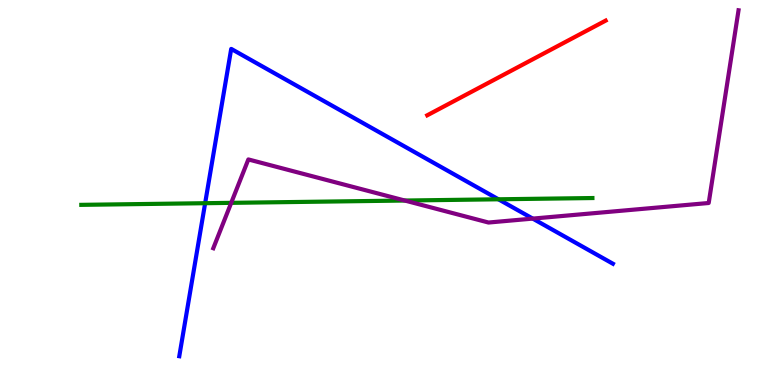[{'lines': ['blue', 'red'], 'intersections': []}, {'lines': ['green', 'red'], 'intersections': []}, {'lines': ['purple', 'red'], 'intersections': []}, {'lines': ['blue', 'green'], 'intersections': [{'x': 2.65, 'y': 4.72}, {'x': 6.43, 'y': 4.82}]}, {'lines': ['blue', 'purple'], 'intersections': [{'x': 6.87, 'y': 4.32}]}, {'lines': ['green', 'purple'], 'intersections': [{'x': 2.98, 'y': 4.73}, {'x': 5.22, 'y': 4.79}]}]